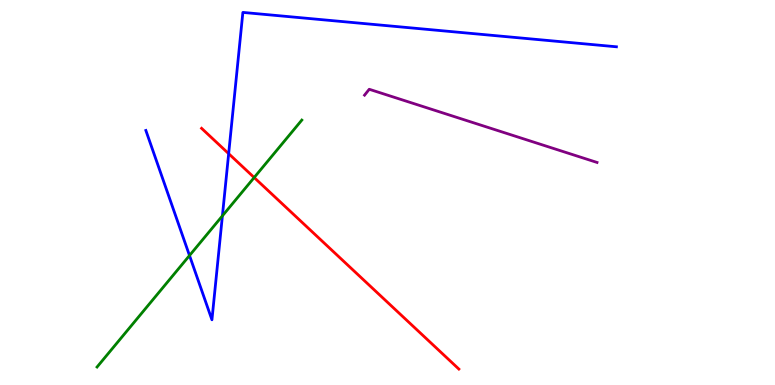[{'lines': ['blue', 'red'], 'intersections': [{'x': 2.95, 'y': 6.01}]}, {'lines': ['green', 'red'], 'intersections': [{'x': 3.28, 'y': 5.39}]}, {'lines': ['purple', 'red'], 'intersections': []}, {'lines': ['blue', 'green'], 'intersections': [{'x': 2.45, 'y': 3.36}, {'x': 2.87, 'y': 4.39}]}, {'lines': ['blue', 'purple'], 'intersections': []}, {'lines': ['green', 'purple'], 'intersections': []}]